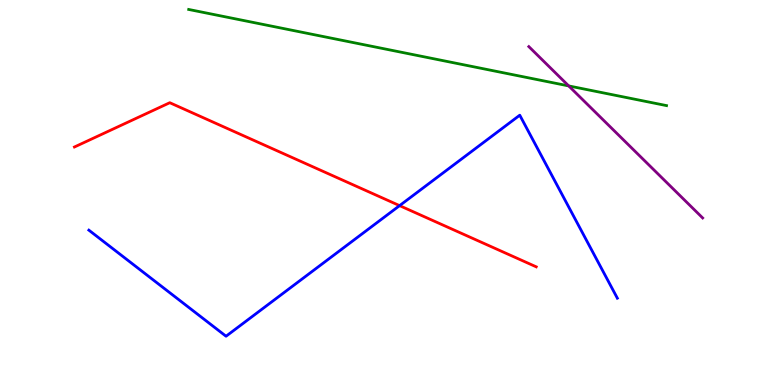[{'lines': ['blue', 'red'], 'intersections': [{'x': 5.16, 'y': 4.66}]}, {'lines': ['green', 'red'], 'intersections': []}, {'lines': ['purple', 'red'], 'intersections': []}, {'lines': ['blue', 'green'], 'intersections': []}, {'lines': ['blue', 'purple'], 'intersections': []}, {'lines': ['green', 'purple'], 'intersections': [{'x': 7.34, 'y': 7.77}]}]